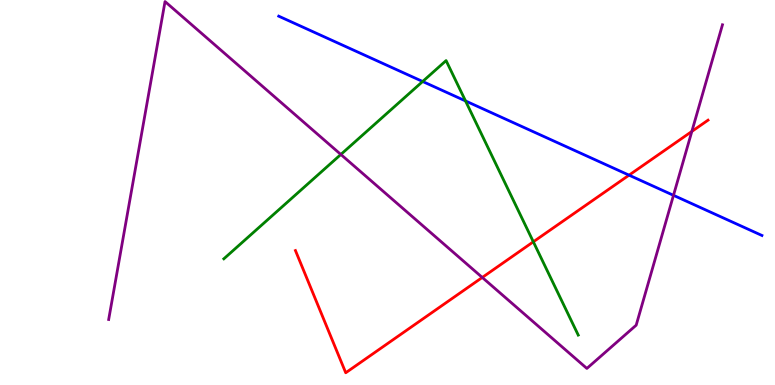[{'lines': ['blue', 'red'], 'intersections': [{'x': 8.12, 'y': 5.45}]}, {'lines': ['green', 'red'], 'intersections': [{'x': 6.88, 'y': 3.72}]}, {'lines': ['purple', 'red'], 'intersections': [{'x': 6.22, 'y': 2.79}, {'x': 8.93, 'y': 6.59}]}, {'lines': ['blue', 'green'], 'intersections': [{'x': 5.45, 'y': 7.88}, {'x': 6.01, 'y': 7.38}]}, {'lines': ['blue', 'purple'], 'intersections': [{'x': 8.69, 'y': 4.93}]}, {'lines': ['green', 'purple'], 'intersections': [{'x': 4.4, 'y': 5.99}]}]